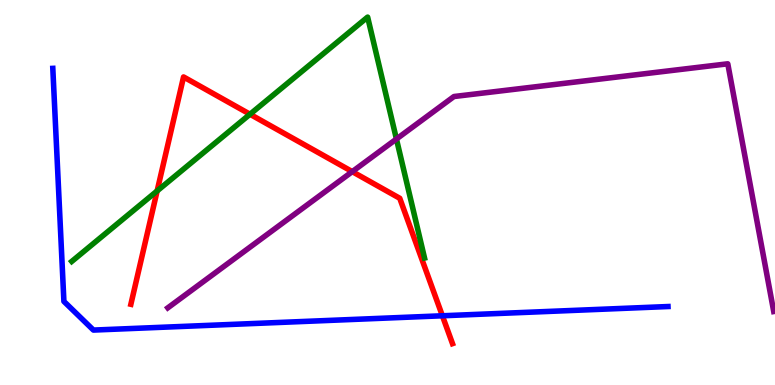[{'lines': ['blue', 'red'], 'intersections': [{'x': 5.71, 'y': 1.8}]}, {'lines': ['green', 'red'], 'intersections': [{'x': 2.03, 'y': 5.04}, {'x': 3.23, 'y': 7.03}]}, {'lines': ['purple', 'red'], 'intersections': [{'x': 4.55, 'y': 5.54}]}, {'lines': ['blue', 'green'], 'intersections': []}, {'lines': ['blue', 'purple'], 'intersections': []}, {'lines': ['green', 'purple'], 'intersections': [{'x': 5.12, 'y': 6.39}]}]